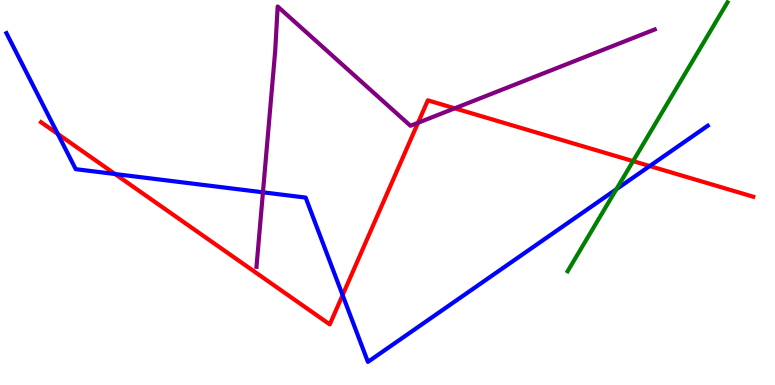[{'lines': ['blue', 'red'], 'intersections': [{'x': 0.745, 'y': 6.52}, {'x': 1.48, 'y': 5.48}, {'x': 4.42, 'y': 2.34}, {'x': 8.38, 'y': 5.69}]}, {'lines': ['green', 'red'], 'intersections': [{'x': 8.17, 'y': 5.81}]}, {'lines': ['purple', 'red'], 'intersections': [{'x': 5.39, 'y': 6.81}, {'x': 5.87, 'y': 7.19}]}, {'lines': ['blue', 'green'], 'intersections': [{'x': 7.95, 'y': 5.09}]}, {'lines': ['blue', 'purple'], 'intersections': [{'x': 3.39, 'y': 5.01}]}, {'lines': ['green', 'purple'], 'intersections': []}]